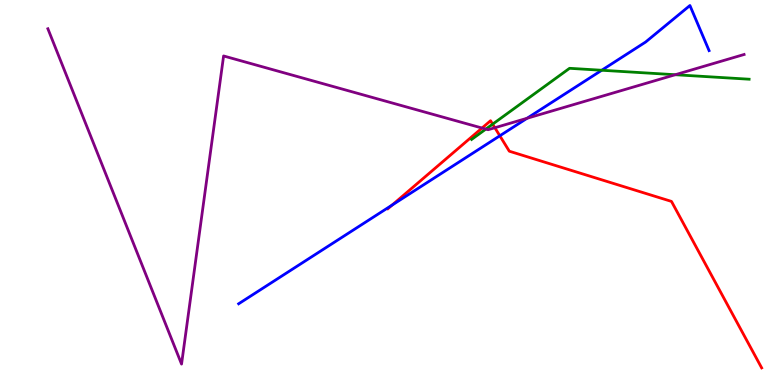[{'lines': ['blue', 'red'], 'intersections': [{'x': 5.06, 'y': 4.67}, {'x': 6.45, 'y': 6.47}]}, {'lines': ['green', 'red'], 'intersections': [{'x': 6.36, 'y': 6.78}]}, {'lines': ['purple', 'red'], 'intersections': [{'x': 6.22, 'y': 6.67}, {'x': 6.39, 'y': 6.68}]}, {'lines': ['blue', 'green'], 'intersections': [{'x': 7.76, 'y': 8.18}]}, {'lines': ['blue', 'purple'], 'intersections': [{'x': 6.8, 'y': 6.93}]}, {'lines': ['green', 'purple'], 'intersections': [{'x': 6.27, 'y': 6.65}, {'x': 8.71, 'y': 8.06}]}]